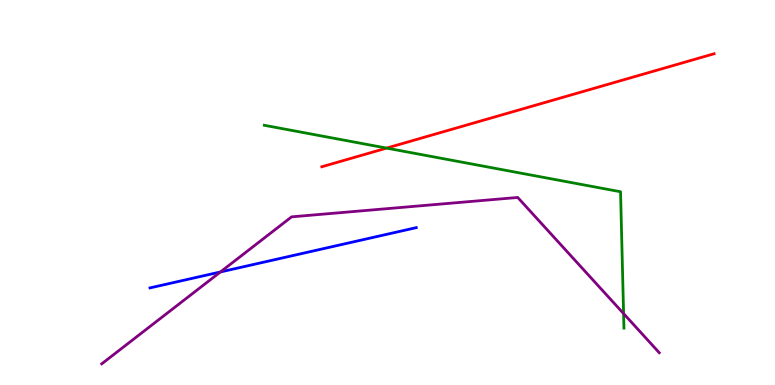[{'lines': ['blue', 'red'], 'intersections': []}, {'lines': ['green', 'red'], 'intersections': [{'x': 4.99, 'y': 6.15}]}, {'lines': ['purple', 'red'], 'intersections': []}, {'lines': ['blue', 'green'], 'intersections': []}, {'lines': ['blue', 'purple'], 'intersections': [{'x': 2.84, 'y': 2.94}]}, {'lines': ['green', 'purple'], 'intersections': [{'x': 8.05, 'y': 1.85}]}]